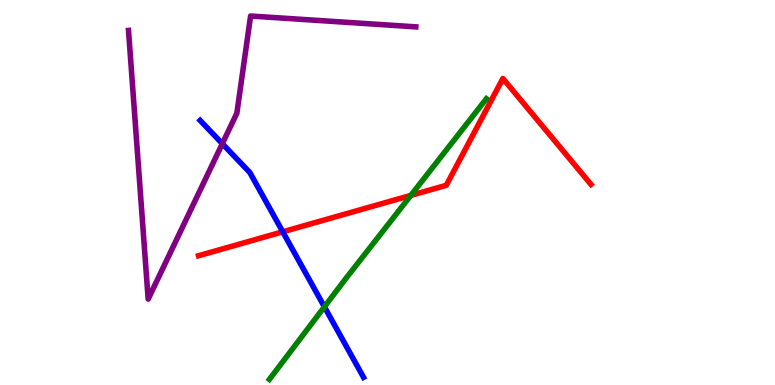[{'lines': ['blue', 'red'], 'intersections': [{'x': 3.65, 'y': 3.98}]}, {'lines': ['green', 'red'], 'intersections': [{'x': 5.3, 'y': 4.92}]}, {'lines': ['purple', 'red'], 'intersections': []}, {'lines': ['blue', 'green'], 'intersections': [{'x': 4.19, 'y': 2.03}]}, {'lines': ['blue', 'purple'], 'intersections': [{'x': 2.87, 'y': 6.27}]}, {'lines': ['green', 'purple'], 'intersections': []}]